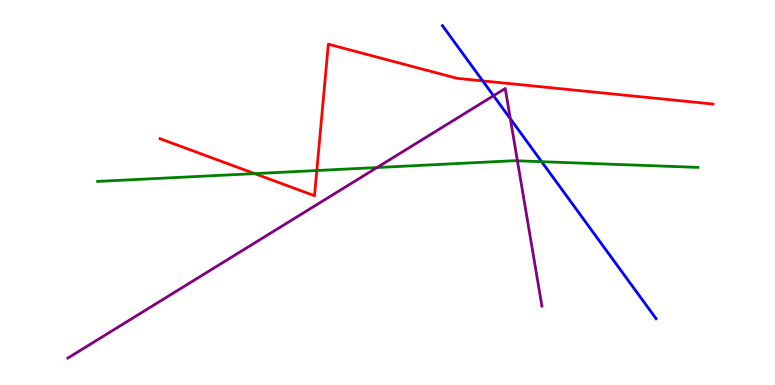[{'lines': ['blue', 'red'], 'intersections': [{'x': 6.23, 'y': 7.9}]}, {'lines': ['green', 'red'], 'intersections': [{'x': 3.29, 'y': 5.49}, {'x': 4.09, 'y': 5.57}]}, {'lines': ['purple', 'red'], 'intersections': []}, {'lines': ['blue', 'green'], 'intersections': [{'x': 6.99, 'y': 5.8}]}, {'lines': ['blue', 'purple'], 'intersections': [{'x': 6.37, 'y': 7.51}, {'x': 6.59, 'y': 6.91}]}, {'lines': ['green', 'purple'], 'intersections': [{'x': 4.86, 'y': 5.65}, {'x': 6.68, 'y': 5.82}]}]